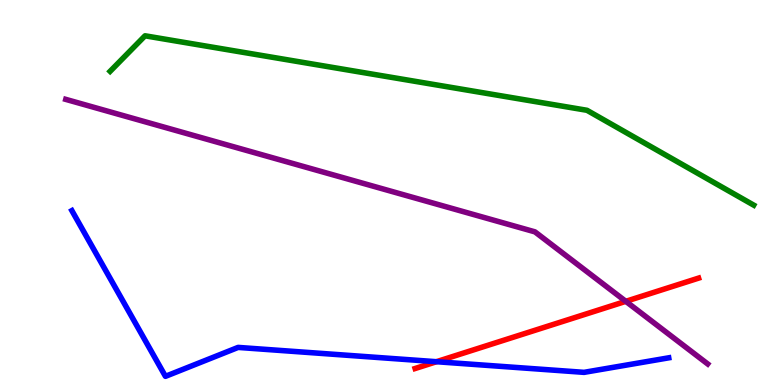[{'lines': ['blue', 'red'], 'intersections': [{'x': 5.63, 'y': 0.605}]}, {'lines': ['green', 'red'], 'intersections': []}, {'lines': ['purple', 'red'], 'intersections': [{'x': 8.07, 'y': 2.17}]}, {'lines': ['blue', 'green'], 'intersections': []}, {'lines': ['blue', 'purple'], 'intersections': []}, {'lines': ['green', 'purple'], 'intersections': []}]